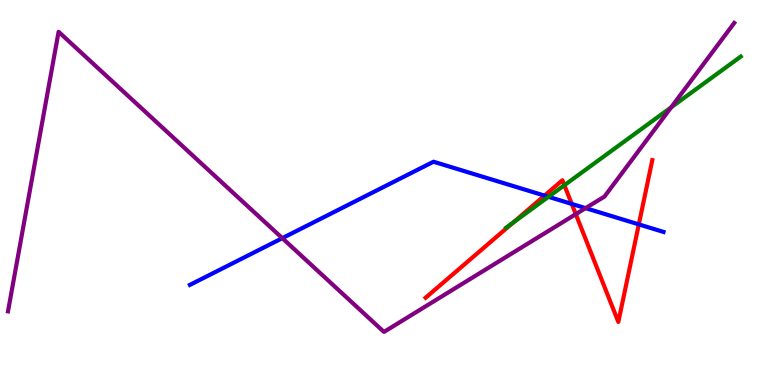[{'lines': ['blue', 'red'], 'intersections': [{'x': 7.03, 'y': 4.92}, {'x': 7.38, 'y': 4.7}, {'x': 8.24, 'y': 4.17}]}, {'lines': ['green', 'red'], 'intersections': [{'x': 6.62, 'y': 4.22}, {'x': 7.28, 'y': 5.19}]}, {'lines': ['purple', 'red'], 'intersections': [{'x': 7.43, 'y': 4.44}]}, {'lines': ['blue', 'green'], 'intersections': [{'x': 7.08, 'y': 4.89}]}, {'lines': ['blue', 'purple'], 'intersections': [{'x': 3.64, 'y': 3.81}, {'x': 7.56, 'y': 4.59}]}, {'lines': ['green', 'purple'], 'intersections': [{'x': 8.66, 'y': 7.21}]}]